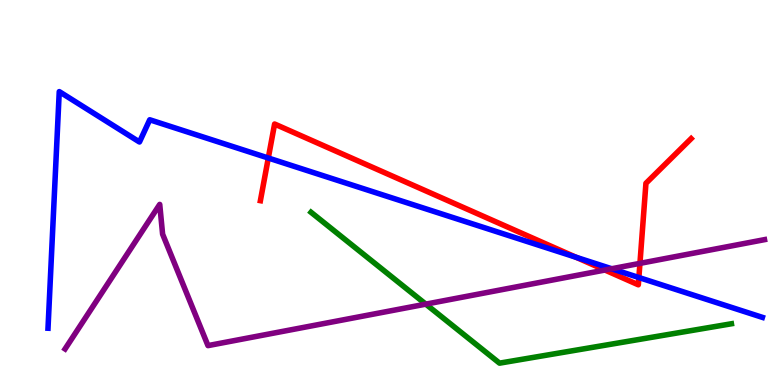[{'lines': ['blue', 'red'], 'intersections': [{'x': 3.46, 'y': 5.9}, {'x': 7.43, 'y': 3.32}, {'x': 8.24, 'y': 2.79}]}, {'lines': ['green', 'red'], 'intersections': []}, {'lines': ['purple', 'red'], 'intersections': [{'x': 7.81, 'y': 2.99}, {'x': 8.26, 'y': 3.16}]}, {'lines': ['blue', 'green'], 'intersections': []}, {'lines': ['blue', 'purple'], 'intersections': [{'x': 7.89, 'y': 3.02}]}, {'lines': ['green', 'purple'], 'intersections': [{'x': 5.49, 'y': 2.1}]}]